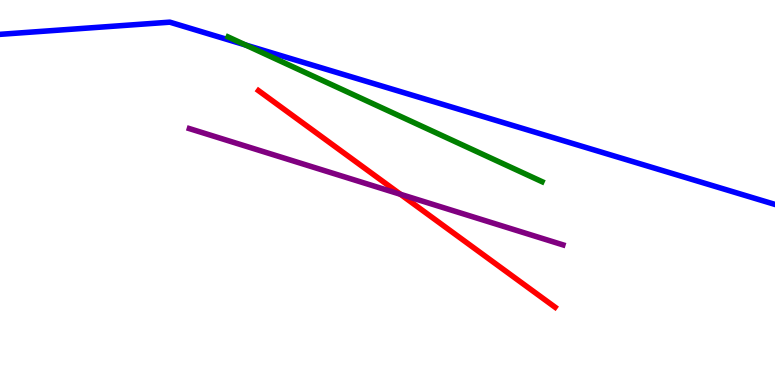[{'lines': ['blue', 'red'], 'intersections': []}, {'lines': ['green', 'red'], 'intersections': []}, {'lines': ['purple', 'red'], 'intersections': [{'x': 5.17, 'y': 4.95}]}, {'lines': ['blue', 'green'], 'intersections': [{'x': 3.17, 'y': 8.83}]}, {'lines': ['blue', 'purple'], 'intersections': []}, {'lines': ['green', 'purple'], 'intersections': []}]